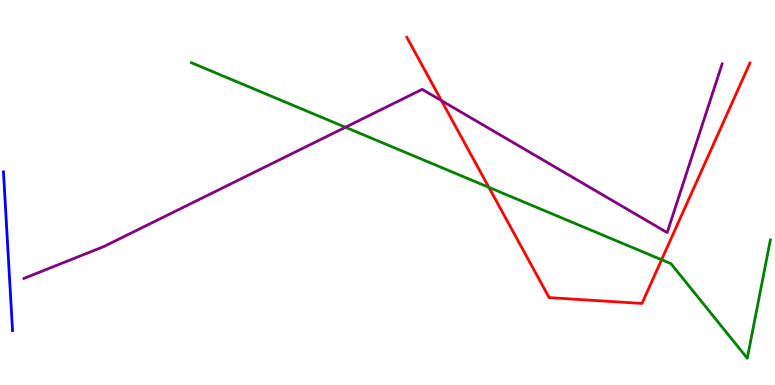[{'lines': ['blue', 'red'], 'intersections': []}, {'lines': ['green', 'red'], 'intersections': [{'x': 6.31, 'y': 5.13}, {'x': 8.54, 'y': 3.25}]}, {'lines': ['purple', 'red'], 'intersections': [{'x': 5.7, 'y': 7.39}]}, {'lines': ['blue', 'green'], 'intersections': []}, {'lines': ['blue', 'purple'], 'intersections': []}, {'lines': ['green', 'purple'], 'intersections': [{'x': 4.46, 'y': 6.69}]}]